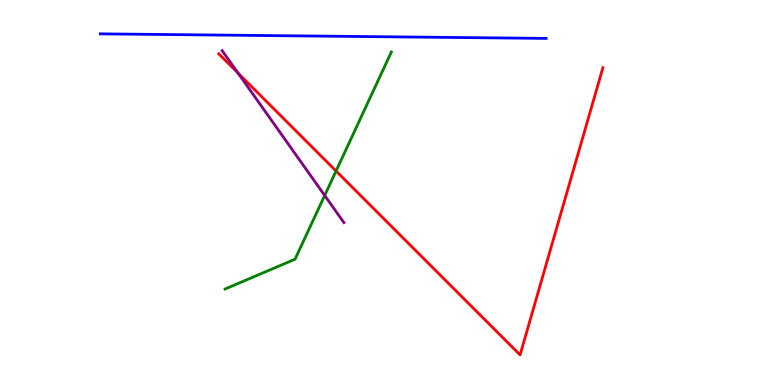[{'lines': ['blue', 'red'], 'intersections': []}, {'lines': ['green', 'red'], 'intersections': [{'x': 4.34, 'y': 5.56}]}, {'lines': ['purple', 'red'], 'intersections': [{'x': 3.07, 'y': 8.1}]}, {'lines': ['blue', 'green'], 'intersections': []}, {'lines': ['blue', 'purple'], 'intersections': []}, {'lines': ['green', 'purple'], 'intersections': [{'x': 4.19, 'y': 4.92}]}]